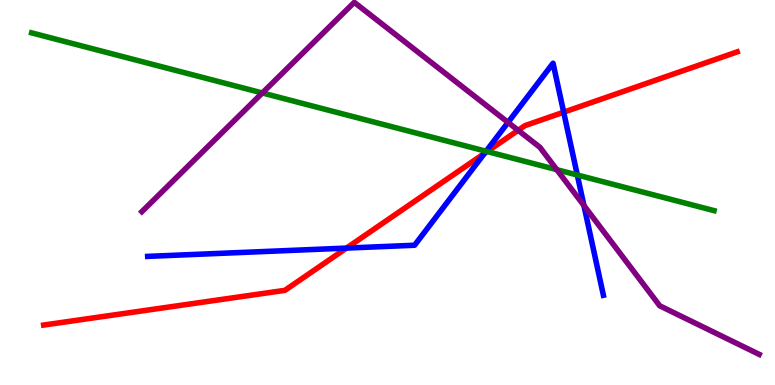[{'lines': ['blue', 'red'], 'intersections': [{'x': 4.47, 'y': 3.56}, {'x': 6.25, 'y': 6.01}, {'x': 7.27, 'y': 7.09}]}, {'lines': ['green', 'red'], 'intersections': [{'x': 6.29, 'y': 6.06}]}, {'lines': ['purple', 'red'], 'intersections': [{'x': 6.69, 'y': 6.62}]}, {'lines': ['blue', 'green'], 'intersections': [{'x': 6.27, 'y': 6.07}, {'x': 7.45, 'y': 5.45}]}, {'lines': ['blue', 'purple'], 'intersections': [{'x': 6.56, 'y': 6.82}, {'x': 7.53, 'y': 4.66}]}, {'lines': ['green', 'purple'], 'intersections': [{'x': 3.38, 'y': 7.59}, {'x': 7.18, 'y': 5.59}]}]